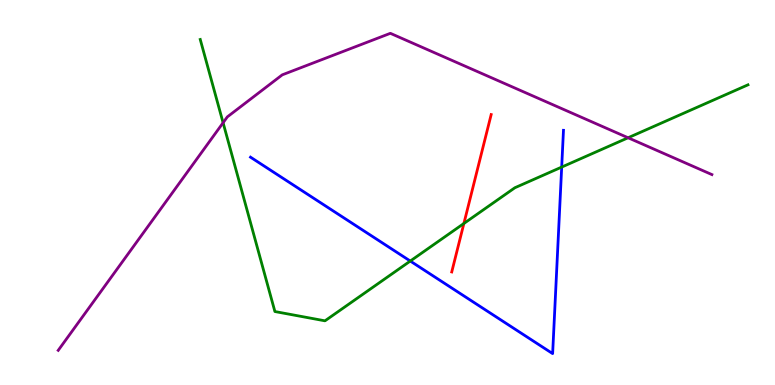[{'lines': ['blue', 'red'], 'intersections': []}, {'lines': ['green', 'red'], 'intersections': [{'x': 5.99, 'y': 4.2}]}, {'lines': ['purple', 'red'], 'intersections': []}, {'lines': ['blue', 'green'], 'intersections': [{'x': 5.29, 'y': 3.22}, {'x': 7.25, 'y': 5.66}]}, {'lines': ['blue', 'purple'], 'intersections': []}, {'lines': ['green', 'purple'], 'intersections': [{'x': 2.88, 'y': 6.81}, {'x': 8.1, 'y': 6.42}]}]